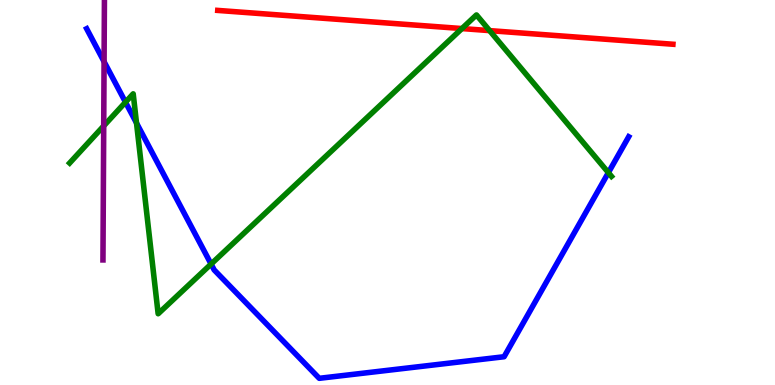[{'lines': ['blue', 'red'], 'intersections': []}, {'lines': ['green', 'red'], 'intersections': [{'x': 5.96, 'y': 9.26}, {'x': 6.32, 'y': 9.2}]}, {'lines': ['purple', 'red'], 'intersections': []}, {'lines': ['blue', 'green'], 'intersections': [{'x': 1.62, 'y': 7.35}, {'x': 1.76, 'y': 6.8}, {'x': 2.72, 'y': 3.14}, {'x': 7.85, 'y': 5.52}]}, {'lines': ['blue', 'purple'], 'intersections': [{'x': 1.34, 'y': 8.4}]}, {'lines': ['green', 'purple'], 'intersections': [{'x': 1.34, 'y': 6.73}]}]